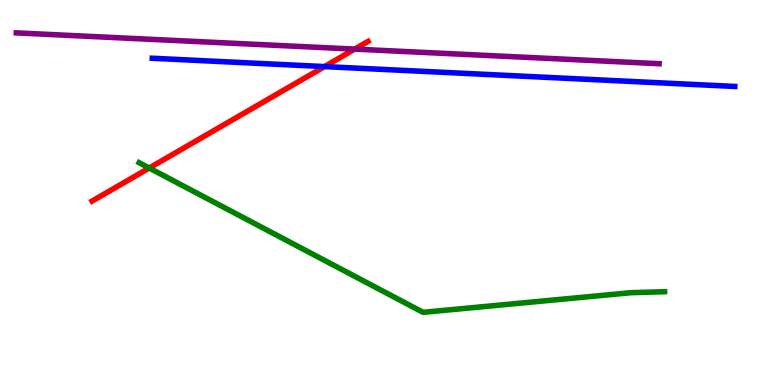[{'lines': ['blue', 'red'], 'intersections': [{'x': 4.19, 'y': 8.27}]}, {'lines': ['green', 'red'], 'intersections': [{'x': 1.93, 'y': 5.64}]}, {'lines': ['purple', 'red'], 'intersections': [{'x': 4.58, 'y': 8.72}]}, {'lines': ['blue', 'green'], 'intersections': []}, {'lines': ['blue', 'purple'], 'intersections': []}, {'lines': ['green', 'purple'], 'intersections': []}]